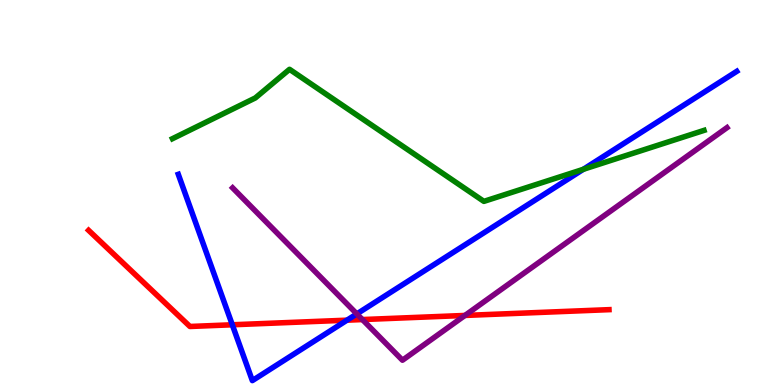[{'lines': ['blue', 'red'], 'intersections': [{'x': 3.0, 'y': 1.56}, {'x': 4.48, 'y': 1.68}]}, {'lines': ['green', 'red'], 'intersections': []}, {'lines': ['purple', 'red'], 'intersections': [{'x': 4.68, 'y': 1.7}, {'x': 6.0, 'y': 1.81}]}, {'lines': ['blue', 'green'], 'intersections': [{'x': 7.53, 'y': 5.6}]}, {'lines': ['blue', 'purple'], 'intersections': [{'x': 4.6, 'y': 1.85}]}, {'lines': ['green', 'purple'], 'intersections': []}]